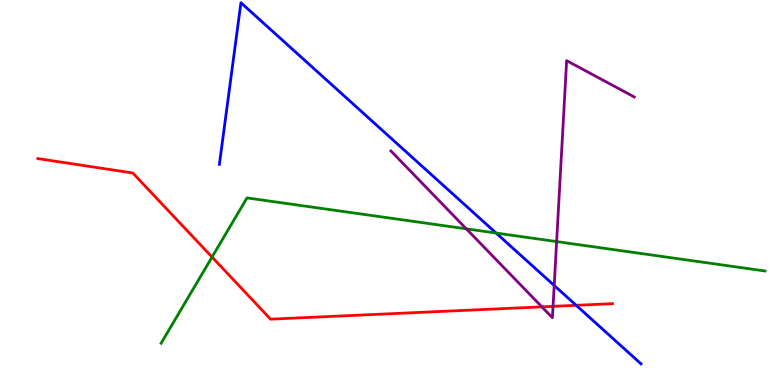[{'lines': ['blue', 'red'], 'intersections': [{'x': 7.43, 'y': 2.07}]}, {'lines': ['green', 'red'], 'intersections': [{'x': 2.74, 'y': 3.32}]}, {'lines': ['purple', 'red'], 'intersections': [{'x': 6.99, 'y': 2.03}, {'x': 7.14, 'y': 2.04}]}, {'lines': ['blue', 'green'], 'intersections': [{'x': 6.4, 'y': 3.95}]}, {'lines': ['blue', 'purple'], 'intersections': [{'x': 7.15, 'y': 2.58}]}, {'lines': ['green', 'purple'], 'intersections': [{'x': 6.02, 'y': 4.06}, {'x': 7.18, 'y': 3.73}]}]